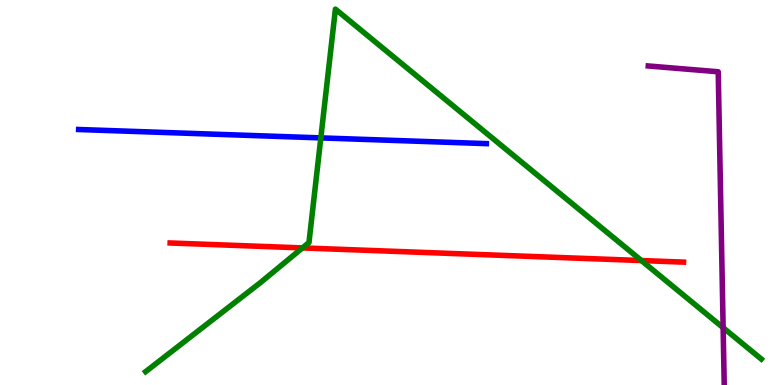[{'lines': ['blue', 'red'], 'intersections': []}, {'lines': ['green', 'red'], 'intersections': [{'x': 3.9, 'y': 3.56}, {'x': 8.28, 'y': 3.23}]}, {'lines': ['purple', 'red'], 'intersections': []}, {'lines': ['blue', 'green'], 'intersections': [{'x': 4.14, 'y': 6.42}]}, {'lines': ['blue', 'purple'], 'intersections': []}, {'lines': ['green', 'purple'], 'intersections': [{'x': 9.33, 'y': 1.49}]}]